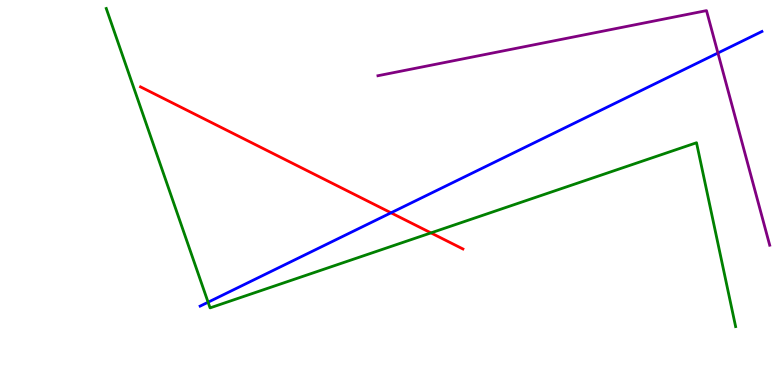[{'lines': ['blue', 'red'], 'intersections': [{'x': 5.05, 'y': 4.47}]}, {'lines': ['green', 'red'], 'intersections': [{'x': 5.56, 'y': 3.95}]}, {'lines': ['purple', 'red'], 'intersections': []}, {'lines': ['blue', 'green'], 'intersections': [{'x': 2.69, 'y': 2.15}]}, {'lines': ['blue', 'purple'], 'intersections': [{'x': 9.26, 'y': 8.62}]}, {'lines': ['green', 'purple'], 'intersections': []}]